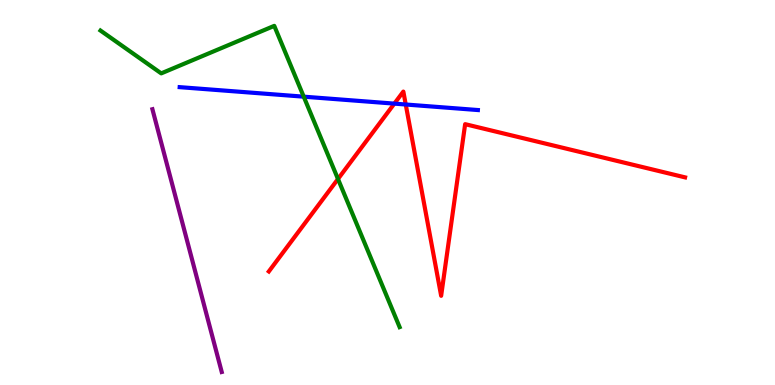[{'lines': ['blue', 'red'], 'intersections': [{'x': 5.09, 'y': 7.31}, {'x': 5.24, 'y': 7.29}]}, {'lines': ['green', 'red'], 'intersections': [{'x': 4.36, 'y': 5.35}]}, {'lines': ['purple', 'red'], 'intersections': []}, {'lines': ['blue', 'green'], 'intersections': [{'x': 3.92, 'y': 7.49}]}, {'lines': ['blue', 'purple'], 'intersections': []}, {'lines': ['green', 'purple'], 'intersections': []}]